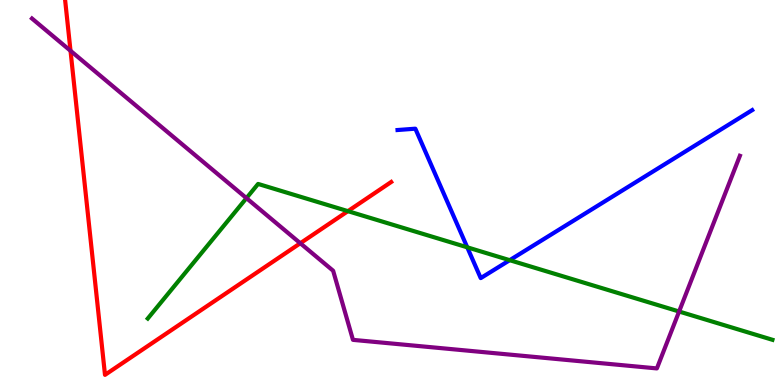[{'lines': ['blue', 'red'], 'intersections': []}, {'lines': ['green', 'red'], 'intersections': [{'x': 4.49, 'y': 4.52}]}, {'lines': ['purple', 'red'], 'intersections': [{'x': 0.91, 'y': 8.68}, {'x': 3.87, 'y': 3.68}]}, {'lines': ['blue', 'green'], 'intersections': [{'x': 6.03, 'y': 3.58}, {'x': 6.58, 'y': 3.24}]}, {'lines': ['blue', 'purple'], 'intersections': []}, {'lines': ['green', 'purple'], 'intersections': [{'x': 3.18, 'y': 4.85}, {'x': 8.76, 'y': 1.91}]}]